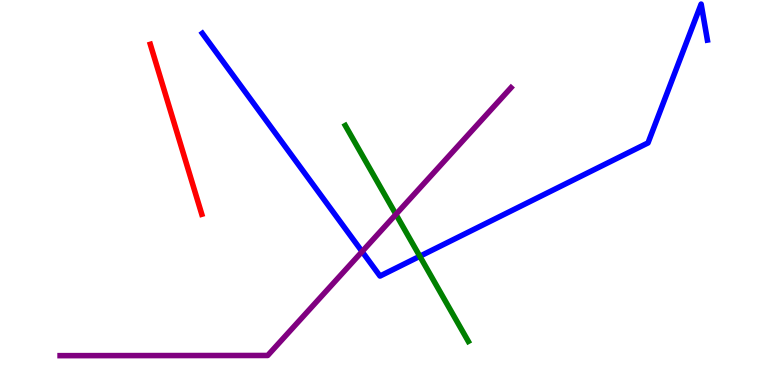[{'lines': ['blue', 'red'], 'intersections': []}, {'lines': ['green', 'red'], 'intersections': []}, {'lines': ['purple', 'red'], 'intersections': []}, {'lines': ['blue', 'green'], 'intersections': [{'x': 5.42, 'y': 3.34}]}, {'lines': ['blue', 'purple'], 'intersections': [{'x': 4.67, 'y': 3.47}]}, {'lines': ['green', 'purple'], 'intersections': [{'x': 5.11, 'y': 4.43}]}]